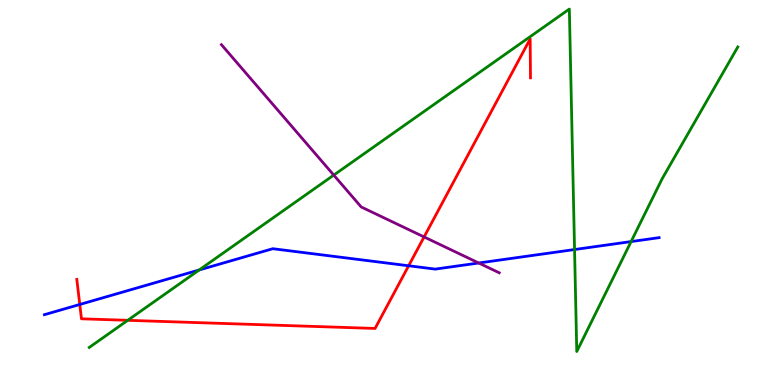[{'lines': ['blue', 'red'], 'intersections': [{'x': 1.03, 'y': 2.09}, {'x': 5.27, 'y': 3.1}]}, {'lines': ['green', 'red'], 'intersections': [{'x': 1.65, 'y': 1.68}]}, {'lines': ['purple', 'red'], 'intersections': [{'x': 5.47, 'y': 3.85}]}, {'lines': ['blue', 'green'], 'intersections': [{'x': 2.57, 'y': 2.99}, {'x': 7.41, 'y': 3.52}, {'x': 8.14, 'y': 3.73}]}, {'lines': ['blue', 'purple'], 'intersections': [{'x': 6.18, 'y': 3.17}]}, {'lines': ['green', 'purple'], 'intersections': [{'x': 4.31, 'y': 5.45}]}]